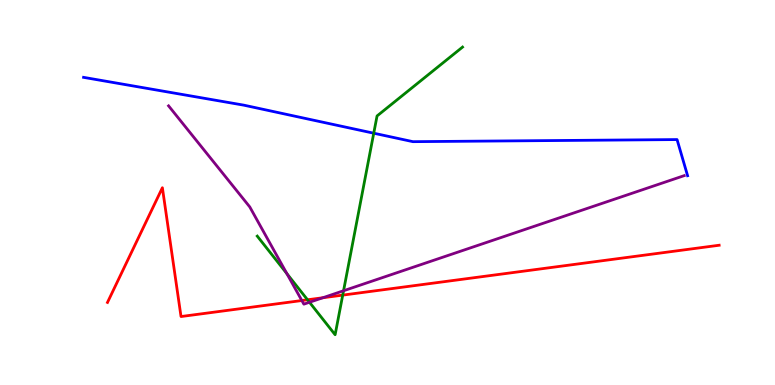[{'lines': ['blue', 'red'], 'intersections': []}, {'lines': ['green', 'red'], 'intersections': [{'x': 3.97, 'y': 2.21}, {'x': 4.42, 'y': 2.33}]}, {'lines': ['purple', 'red'], 'intersections': [{'x': 3.89, 'y': 2.19}, {'x': 4.17, 'y': 2.27}]}, {'lines': ['blue', 'green'], 'intersections': [{'x': 4.82, 'y': 6.54}]}, {'lines': ['blue', 'purple'], 'intersections': []}, {'lines': ['green', 'purple'], 'intersections': [{'x': 3.7, 'y': 2.89}, {'x': 3.99, 'y': 2.15}, {'x': 4.43, 'y': 2.45}]}]